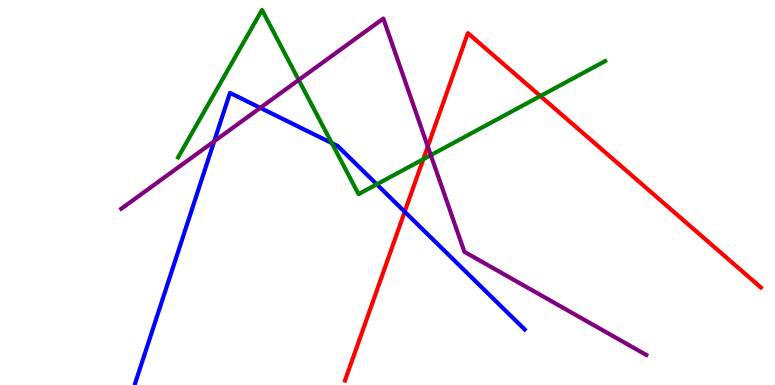[{'lines': ['blue', 'red'], 'intersections': [{'x': 5.22, 'y': 4.5}]}, {'lines': ['green', 'red'], 'intersections': [{'x': 5.46, 'y': 5.86}, {'x': 6.97, 'y': 7.51}]}, {'lines': ['purple', 'red'], 'intersections': [{'x': 5.52, 'y': 6.2}]}, {'lines': ['blue', 'green'], 'intersections': [{'x': 4.28, 'y': 6.28}, {'x': 4.86, 'y': 5.21}]}, {'lines': ['blue', 'purple'], 'intersections': [{'x': 2.76, 'y': 6.33}, {'x': 3.36, 'y': 7.2}]}, {'lines': ['green', 'purple'], 'intersections': [{'x': 3.85, 'y': 7.92}, {'x': 5.56, 'y': 5.97}]}]